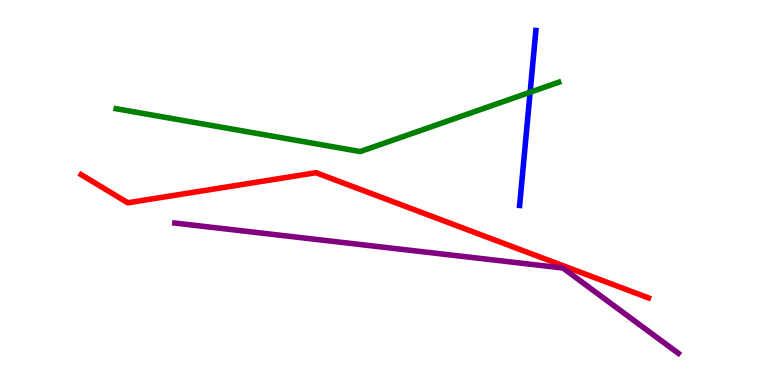[{'lines': ['blue', 'red'], 'intersections': []}, {'lines': ['green', 'red'], 'intersections': []}, {'lines': ['purple', 'red'], 'intersections': []}, {'lines': ['blue', 'green'], 'intersections': [{'x': 6.84, 'y': 7.6}]}, {'lines': ['blue', 'purple'], 'intersections': []}, {'lines': ['green', 'purple'], 'intersections': []}]